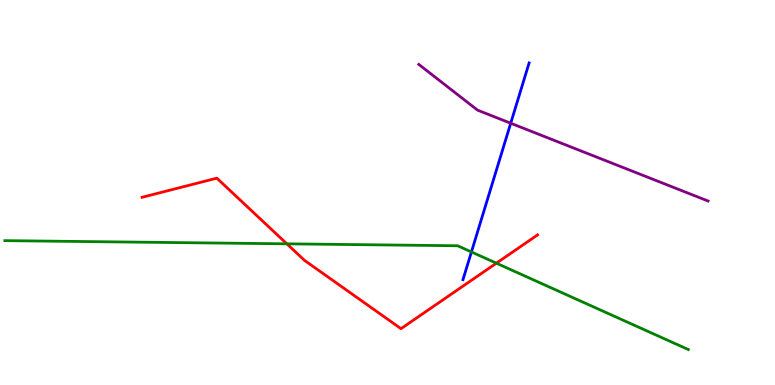[{'lines': ['blue', 'red'], 'intersections': []}, {'lines': ['green', 'red'], 'intersections': [{'x': 3.7, 'y': 3.67}, {'x': 6.4, 'y': 3.16}]}, {'lines': ['purple', 'red'], 'intersections': []}, {'lines': ['blue', 'green'], 'intersections': [{'x': 6.08, 'y': 3.46}]}, {'lines': ['blue', 'purple'], 'intersections': [{'x': 6.59, 'y': 6.8}]}, {'lines': ['green', 'purple'], 'intersections': []}]